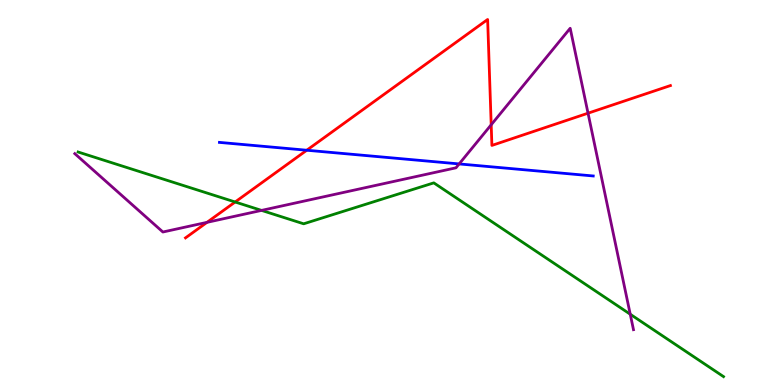[{'lines': ['blue', 'red'], 'intersections': [{'x': 3.96, 'y': 6.1}]}, {'lines': ['green', 'red'], 'intersections': [{'x': 3.03, 'y': 4.75}]}, {'lines': ['purple', 'red'], 'intersections': [{'x': 2.67, 'y': 4.22}, {'x': 6.34, 'y': 6.76}, {'x': 7.59, 'y': 7.06}]}, {'lines': ['blue', 'green'], 'intersections': []}, {'lines': ['blue', 'purple'], 'intersections': [{'x': 5.92, 'y': 5.74}]}, {'lines': ['green', 'purple'], 'intersections': [{'x': 3.37, 'y': 4.54}, {'x': 8.13, 'y': 1.84}]}]